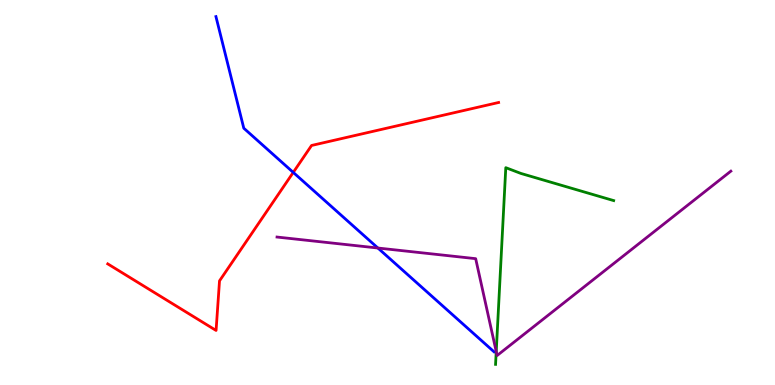[{'lines': ['blue', 'red'], 'intersections': [{'x': 3.78, 'y': 5.52}]}, {'lines': ['green', 'red'], 'intersections': []}, {'lines': ['purple', 'red'], 'intersections': []}, {'lines': ['blue', 'green'], 'intersections': []}, {'lines': ['blue', 'purple'], 'intersections': [{'x': 4.88, 'y': 3.56}]}, {'lines': ['green', 'purple'], 'intersections': [{'x': 6.4, 'y': 0.868}]}]